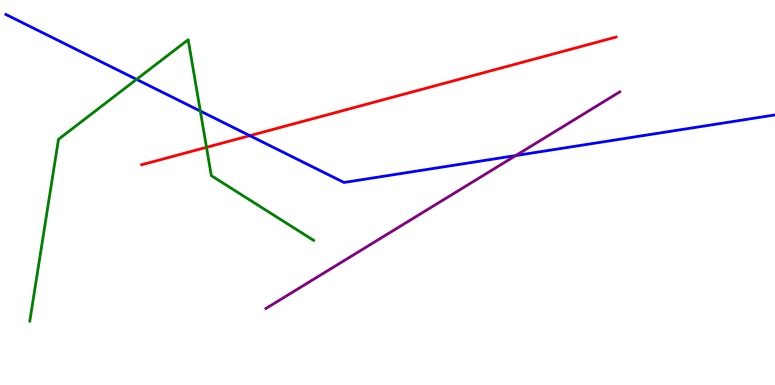[{'lines': ['blue', 'red'], 'intersections': [{'x': 3.22, 'y': 6.48}]}, {'lines': ['green', 'red'], 'intersections': [{'x': 2.66, 'y': 6.17}]}, {'lines': ['purple', 'red'], 'intersections': []}, {'lines': ['blue', 'green'], 'intersections': [{'x': 1.76, 'y': 7.94}, {'x': 2.58, 'y': 7.11}]}, {'lines': ['blue', 'purple'], 'intersections': [{'x': 6.65, 'y': 5.96}]}, {'lines': ['green', 'purple'], 'intersections': []}]